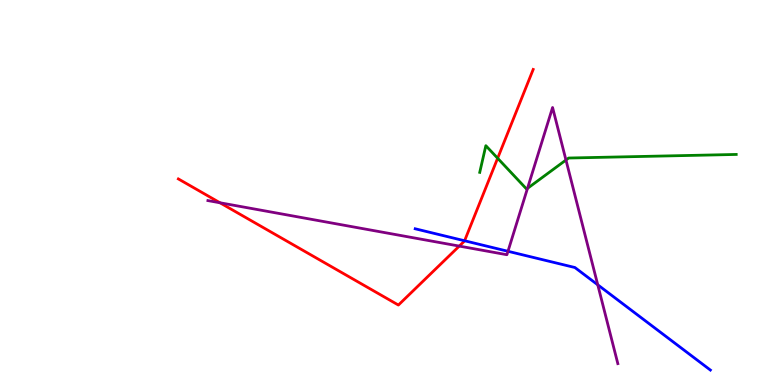[{'lines': ['blue', 'red'], 'intersections': [{'x': 5.99, 'y': 3.75}]}, {'lines': ['green', 'red'], 'intersections': [{'x': 6.42, 'y': 5.89}]}, {'lines': ['purple', 'red'], 'intersections': [{'x': 2.84, 'y': 4.73}, {'x': 5.93, 'y': 3.61}]}, {'lines': ['blue', 'green'], 'intersections': []}, {'lines': ['blue', 'purple'], 'intersections': [{'x': 6.55, 'y': 3.47}, {'x': 7.71, 'y': 2.6}]}, {'lines': ['green', 'purple'], 'intersections': [{'x': 6.81, 'y': 5.11}, {'x': 7.3, 'y': 5.84}]}]